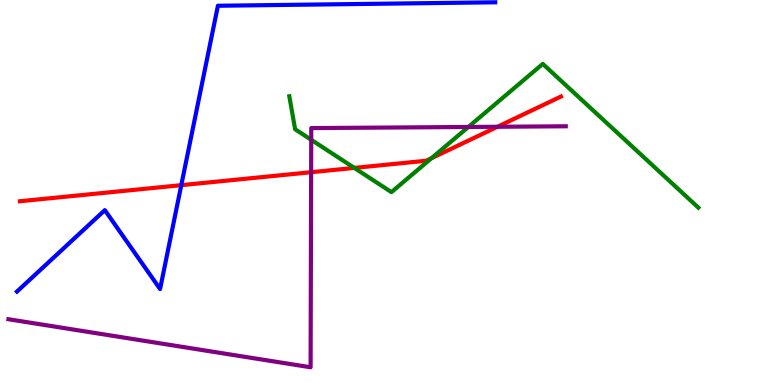[{'lines': ['blue', 'red'], 'intersections': [{'x': 2.34, 'y': 5.19}]}, {'lines': ['green', 'red'], 'intersections': [{'x': 4.57, 'y': 5.64}, {'x': 5.57, 'y': 5.89}]}, {'lines': ['purple', 'red'], 'intersections': [{'x': 4.01, 'y': 5.53}, {'x': 6.42, 'y': 6.71}]}, {'lines': ['blue', 'green'], 'intersections': []}, {'lines': ['blue', 'purple'], 'intersections': []}, {'lines': ['green', 'purple'], 'intersections': [{'x': 4.02, 'y': 6.37}, {'x': 6.04, 'y': 6.7}]}]